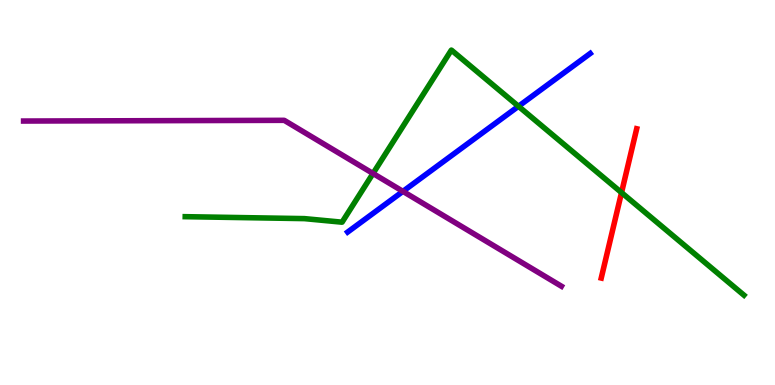[{'lines': ['blue', 'red'], 'intersections': []}, {'lines': ['green', 'red'], 'intersections': [{'x': 8.02, 'y': 5.0}]}, {'lines': ['purple', 'red'], 'intersections': []}, {'lines': ['blue', 'green'], 'intersections': [{'x': 6.69, 'y': 7.24}]}, {'lines': ['blue', 'purple'], 'intersections': [{'x': 5.2, 'y': 5.03}]}, {'lines': ['green', 'purple'], 'intersections': [{'x': 4.81, 'y': 5.49}]}]